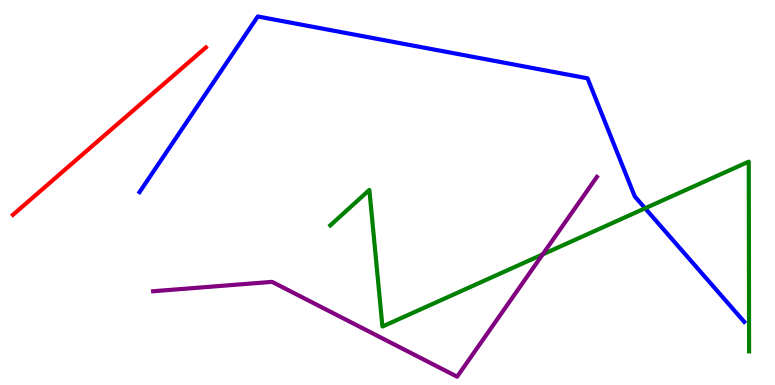[{'lines': ['blue', 'red'], 'intersections': []}, {'lines': ['green', 'red'], 'intersections': []}, {'lines': ['purple', 'red'], 'intersections': []}, {'lines': ['blue', 'green'], 'intersections': [{'x': 8.32, 'y': 4.59}]}, {'lines': ['blue', 'purple'], 'intersections': []}, {'lines': ['green', 'purple'], 'intersections': [{'x': 7.0, 'y': 3.39}]}]